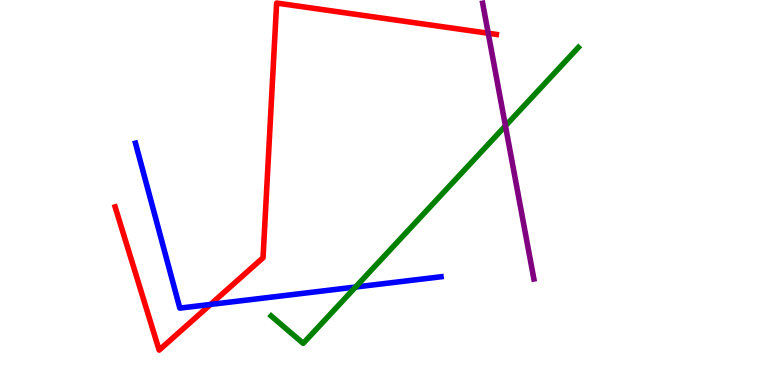[{'lines': ['blue', 'red'], 'intersections': [{'x': 2.72, 'y': 2.09}]}, {'lines': ['green', 'red'], 'intersections': []}, {'lines': ['purple', 'red'], 'intersections': [{'x': 6.3, 'y': 9.14}]}, {'lines': ['blue', 'green'], 'intersections': [{'x': 4.59, 'y': 2.54}]}, {'lines': ['blue', 'purple'], 'intersections': []}, {'lines': ['green', 'purple'], 'intersections': [{'x': 6.52, 'y': 6.73}]}]